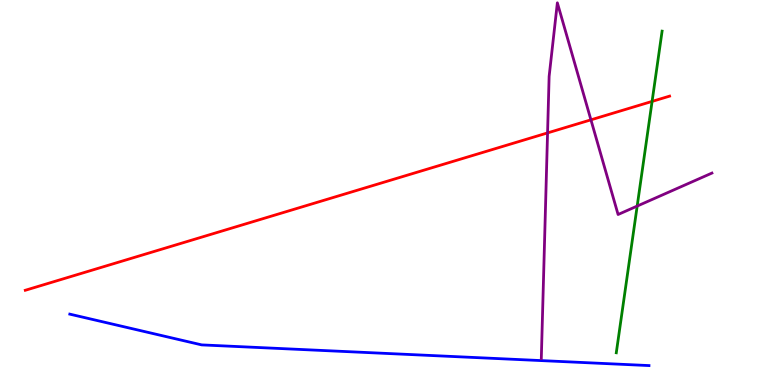[{'lines': ['blue', 'red'], 'intersections': []}, {'lines': ['green', 'red'], 'intersections': [{'x': 8.41, 'y': 7.37}]}, {'lines': ['purple', 'red'], 'intersections': [{'x': 7.07, 'y': 6.55}, {'x': 7.62, 'y': 6.89}]}, {'lines': ['blue', 'green'], 'intersections': []}, {'lines': ['blue', 'purple'], 'intersections': []}, {'lines': ['green', 'purple'], 'intersections': [{'x': 8.22, 'y': 4.65}]}]